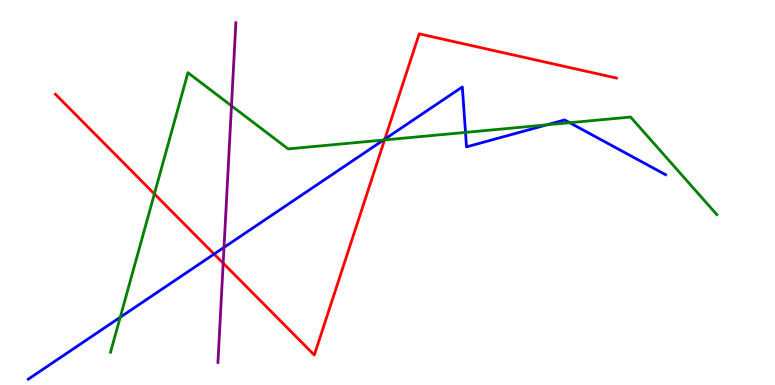[{'lines': ['blue', 'red'], 'intersections': [{'x': 2.76, 'y': 3.4}, {'x': 4.97, 'y': 6.39}]}, {'lines': ['green', 'red'], 'intersections': [{'x': 1.99, 'y': 4.96}, {'x': 4.96, 'y': 6.37}]}, {'lines': ['purple', 'red'], 'intersections': [{'x': 2.88, 'y': 3.16}]}, {'lines': ['blue', 'green'], 'intersections': [{'x': 1.55, 'y': 1.76}, {'x': 4.95, 'y': 6.36}, {'x': 6.01, 'y': 6.56}, {'x': 7.06, 'y': 6.76}, {'x': 7.35, 'y': 6.81}]}, {'lines': ['blue', 'purple'], 'intersections': [{'x': 2.89, 'y': 3.57}]}, {'lines': ['green', 'purple'], 'intersections': [{'x': 2.99, 'y': 7.25}]}]